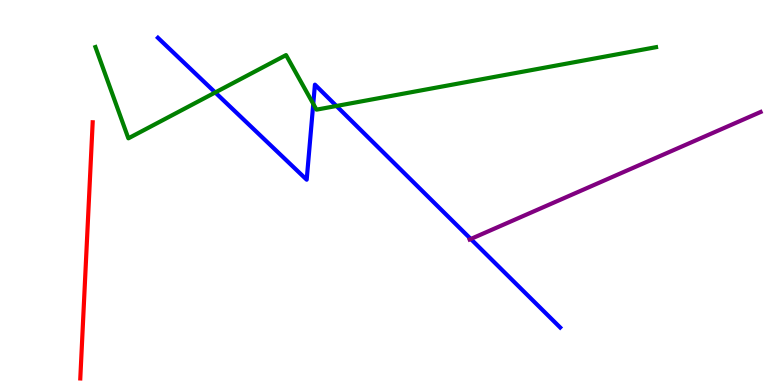[{'lines': ['blue', 'red'], 'intersections': []}, {'lines': ['green', 'red'], 'intersections': []}, {'lines': ['purple', 'red'], 'intersections': []}, {'lines': ['blue', 'green'], 'intersections': [{'x': 2.78, 'y': 7.6}, {'x': 4.04, 'y': 7.3}, {'x': 4.34, 'y': 7.25}]}, {'lines': ['blue', 'purple'], 'intersections': [{'x': 6.07, 'y': 3.79}]}, {'lines': ['green', 'purple'], 'intersections': []}]